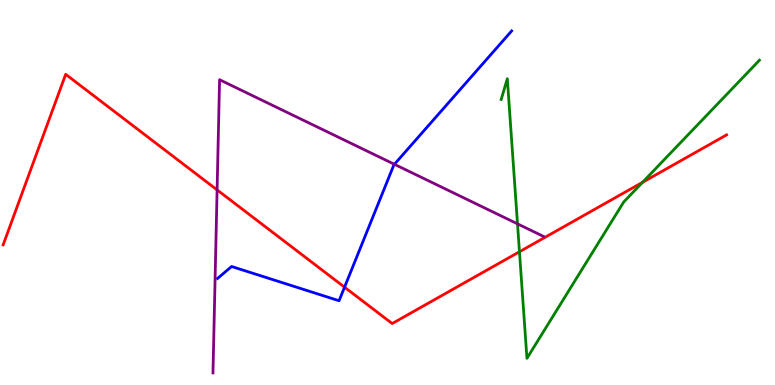[{'lines': ['blue', 'red'], 'intersections': [{'x': 4.45, 'y': 2.54}]}, {'lines': ['green', 'red'], 'intersections': [{'x': 6.7, 'y': 3.46}, {'x': 8.29, 'y': 5.27}]}, {'lines': ['purple', 'red'], 'intersections': [{'x': 2.8, 'y': 5.07}]}, {'lines': ['blue', 'green'], 'intersections': []}, {'lines': ['blue', 'purple'], 'intersections': [{'x': 5.09, 'y': 5.73}]}, {'lines': ['green', 'purple'], 'intersections': [{'x': 6.68, 'y': 4.19}]}]